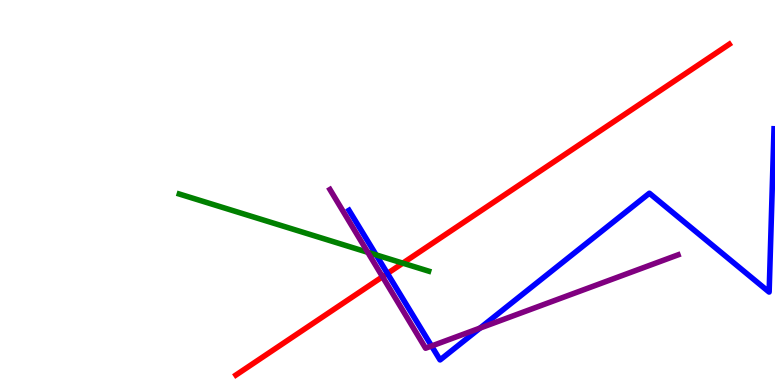[{'lines': ['blue', 'red'], 'intersections': [{'x': 5.0, 'y': 2.9}]}, {'lines': ['green', 'red'], 'intersections': [{'x': 5.2, 'y': 3.17}]}, {'lines': ['purple', 'red'], 'intersections': [{'x': 4.94, 'y': 2.81}]}, {'lines': ['blue', 'green'], 'intersections': [{'x': 4.85, 'y': 3.38}]}, {'lines': ['blue', 'purple'], 'intersections': [{'x': 5.57, 'y': 1.01}, {'x': 6.19, 'y': 1.48}]}, {'lines': ['green', 'purple'], 'intersections': [{'x': 4.75, 'y': 3.45}]}]